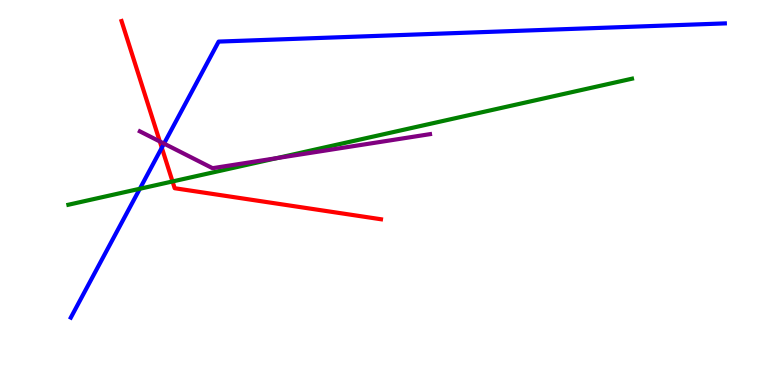[{'lines': ['blue', 'red'], 'intersections': [{'x': 2.09, 'y': 6.16}]}, {'lines': ['green', 'red'], 'intersections': [{'x': 2.23, 'y': 5.29}]}, {'lines': ['purple', 'red'], 'intersections': [{'x': 2.06, 'y': 6.33}]}, {'lines': ['blue', 'green'], 'intersections': [{'x': 1.8, 'y': 5.1}]}, {'lines': ['blue', 'purple'], 'intersections': [{'x': 2.12, 'y': 6.27}]}, {'lines': ['green', 'purple'], 'intersections': [{'x': 3.57, 'y': 5.89}]}]